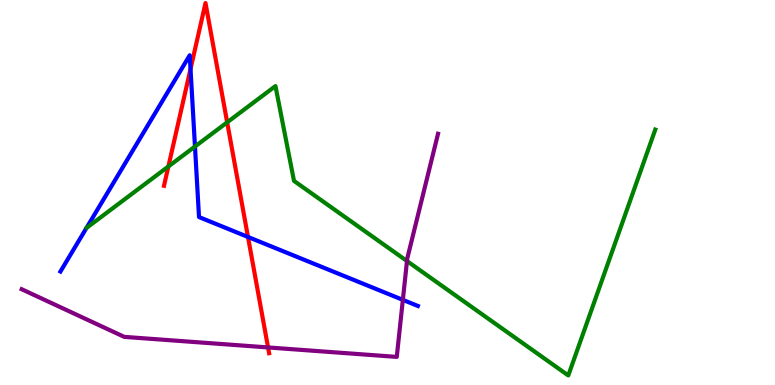[{'lines': ['blue', 'red'], 'intersections': [{'x': 2.46, 'y': 8.21}, {'x': 3.2, 'y': 3.85}]}, {'lines': ['green', 'red'], 'intersections': [{'x': 2.17, 'y': 5.68}, {'x': 2.93, 'y': 6.82}]}, {'lines': ['purple', 'red'], 'intersections': [{'x': 3.46, 'y': 0.976}]}, {'lines': ['blue', 'green'], 'intersections': [{'x': 2.52, 'y': 6.19}]}, {'lines': ['blue', 'purple'], 'intersections': [{'x': 5.2, 'y': 2.21}]}, {'lines': ['green', 'purple'], 'intersections': [{'x': 5.25, 'y': 3.22}]}]